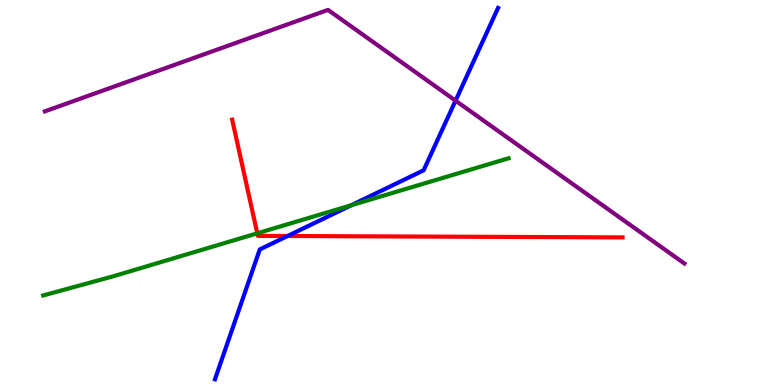[{'lines': ['blue', 'red'], 'intersections': [{'x': 3.71, 'y': 3.87}]}, {'lines': ['green', 'red'], 'intersections': [{'x': 3.32, 'y': 3.94}]}, {'lines': ['purple', 'red'], 'intersections': []}, {'lines': ['blue', 'green'], 'intersections': [{'x': 4.53, 'y': 4.67}]}, {'lines': ['blue', 'purple'], 'intersections': [{'x': 5.88, 'y': 7.39}]}, {'lines': ['green', 'purple'], 'intersections': []}]